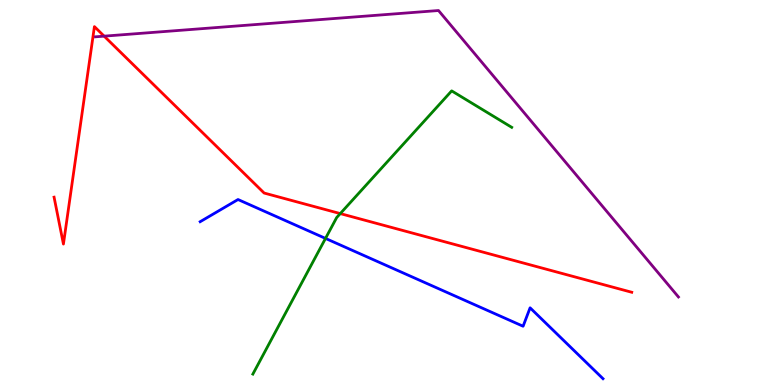[{'lines': ['blue', 'red'], 'intersections': []}, {'lines': ['green', 'red'], 'intersections': [{'x': 4.39, 'y': 4.45}]}, {'lines': ['purple', 'red'], 'intersections': [{'x': 1.34, 'y': 9.06}]}, {'lines': ['blue', 'green'], 'intersections': [{'x': 4.2, 'y': 3.81}]}, {'lines': ['blue', 'purple'], 'intersections': []}, {'lines': ['green', 'purple'], 'intersections': []}]